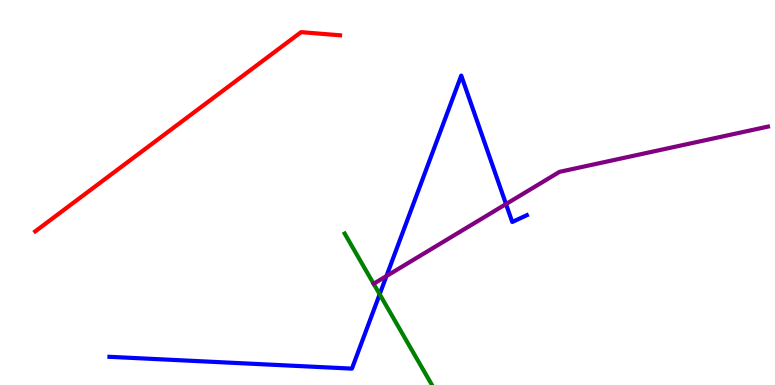[{'lines': ['blue', 'red'], 'intersections': []}, {'lines': ['green', 'red'], 'intersections': []}, {'lines': ['purple', 'red'], 'intersections': []}, {'lines': ['blue', 'green'], 'intersections': [{'x': 4.9, 'y': 2.36}]}, {'lines': ['blue', 'purple'], 'intersections': [{'x': 4.99, 'y': 2.83}, {'x': 6.53, 'y': 4.7}]}, {'lines': ['green', 'purple'], 'intersections': []}]